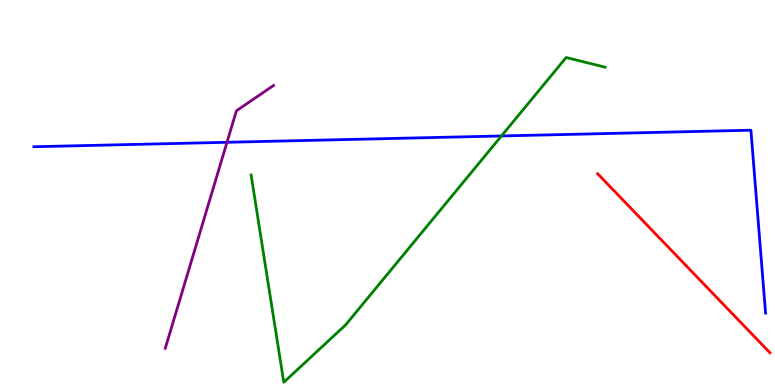[{'lines': ['blue', 'red'], 'intersections': []}, {'lines': ['green', 'red'], 'intersections': []}, {'lines': ['purple', 'red'], 'intersections': []}, {'lines': ['blue', 'green'], 'intersections': [{'x': 6.47, 'y': 6.47}]}, {'lines': ['blue', 'purple'], 'intersections': [{'x': 2.93, 'y': 6.3}]}, {'lines': ['green', 'purple'], 'intersections': []}]